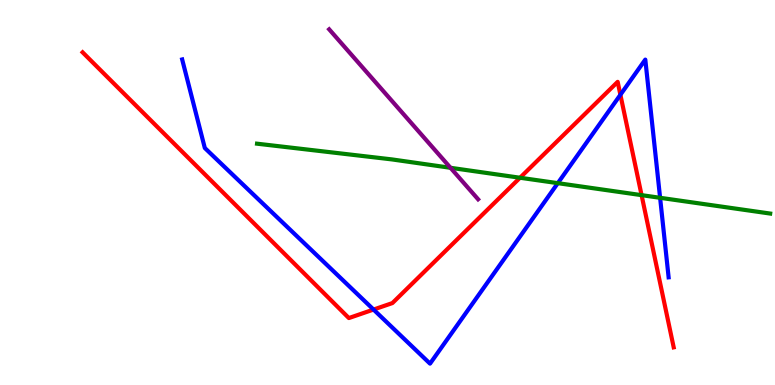[{'lines': ['blue', 'red'], 'intersections': [{'x': 4.82, 'y': 1.96}, {'x': 8.01, 'y': 7.54}]}, {'lines': ['green', 'red'], 'intersections': [{'x': 6.71, 'y': 5.38}, {'x': 8.28, 'y': 4.93}]}, {'lines': ['purple', 'red'], 'intersections': []}, {'lines': ['blue', 'green'], 'intersections': [{'x': 7.2, 'y': 5.24}, {'x': 8.52, 'y': 4.86}]}, {'lines': ['blue', 'purple'], 'intersections': []}, {'lines': ['green', 'purple'], 'intersections': [{'x': 5.81, 'y': 5.64}]}]